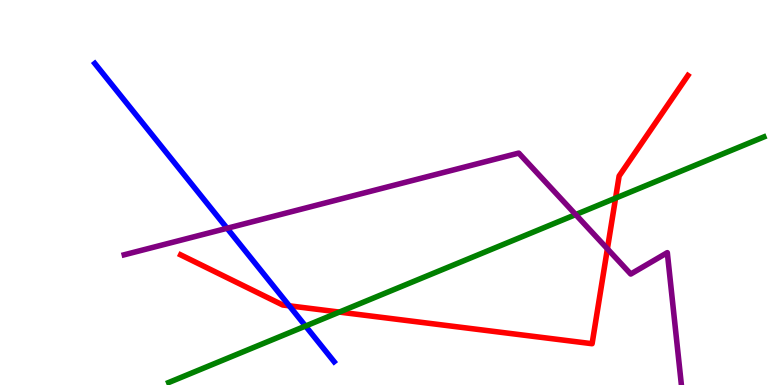[{'lines': ['blue', 'red'], 'intersections': [{'x': 3.73, 'y': 2.06}]}, {'lines': ['green', 'red'], 'intersections': [{'x': 4.38, 'y': 1.89}, {'x': 7.94, 'y': 4.85}]}, {'lines': ['purple', 'red'], 'intersections': [{'x': 7.84, 'y': 3.54}]}, {'lines': ['blue', 'green'], 'intersections': [{'x': 3.94, 'y': 1.53}]}, {'lines': ['blue', 'purple'], 'intersections': [{'x': 2.93, 'y': 4.07}]}, {'lines': ['green', 'purple'], 'intersections': [{'x': 7.43, 'y': 4.43}]}]